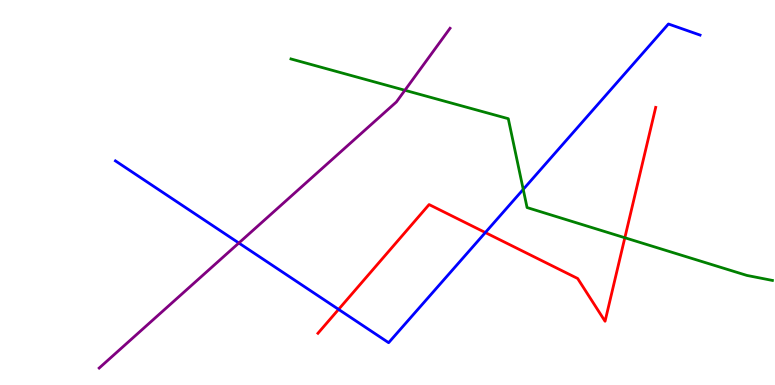[{'lines': ['blue', 'red'], 'intersections': [{'x': 4.37, 'y': 1.96}, {'x': 6.26, 'y': 3.96}]}, {'lines': ['green', 'red'], 'intersections': [{'x': 8.06, 'y': 3.83}]}, {'lines': ['purple', 'red'], 'intersections': []}, {'lines': ['blue', 'green'], 'intersections': [{'x': 6.75, 'y': 5.08}]}, {'lines': ['blue', 'purple'], 'intersections': [{'x': 3.08, 'y': 3.69}]}, {'lines': ['green', 'purple'], 'intersections': [{'x': 5.22, 'y': 7.66}]}]